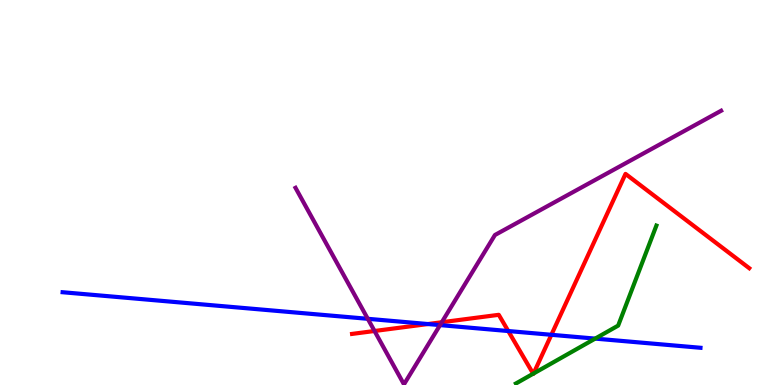[{'lines': ['blue', 'red'], 'intersections': [{'x': 5.52, 'y': 1.58}, {'x': 6.56, 'y': 1.4}, {'x': 7.11, 'y': 1.3}]}, {'lines': ['green', 'red'], 'intersections': [{'x': 6.88, 'y': 0.293}, {'x': 6.88, 'y': 0.298}]}, {'lines': ['purple', 'red'], 'intersections': [{'x': 4.83, 'y': 1.4}, {'x': 5.7, 'y': 1.63}]}, {'lines': ['blue', 'green'], 'intersections': [{'x': 7.68, 'y': 1.2}]}, {'lines': ['blue', 'purple'], 'intersections': [{'x': 4.75, 'y': 1.72}, {'x': 5.68, 'y': 1.56}]}, {'lines': ['green', 'purple'], 'intersections': []}]